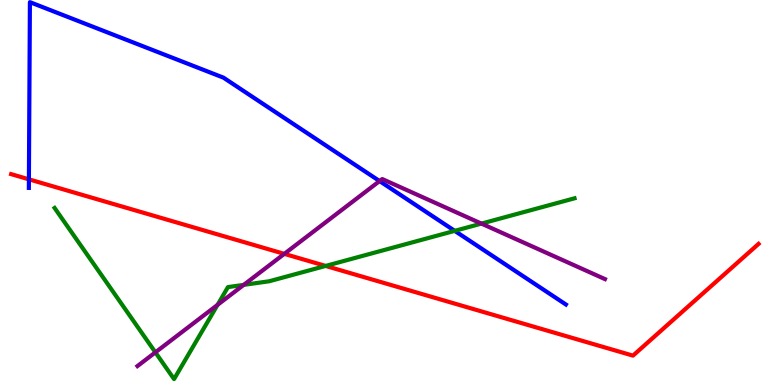[{'lines': ['blue', 'red'], 'intersections': [{'x': 0.373, 'y': 5.34}]}, {'lines': ['green', 'red'], 'intersections': [{'x': 4.2, 'y': 3.09}]}, {'lines': ['purple', 'red'], 'intersections': [{'x': 3.67, 'y': 3.41}]}, {'lines': ['blue', 'green'], 'intersections': [{'x': 5.87, 'y': 4.0}]}, {'lines': ['blue', 'purple'], 'intersections': [{'x': 4.9, 'y': 5.3}]}, {'lines': ['green', 'purple'], 'intersections': [{'x': 2.01, 'y': 0.848}, {'x': 2.81, 'y': 2.08}, {'x': 3.14, 'y': 2.6}, {'x': 6.21, 'y': 4.19}]}]